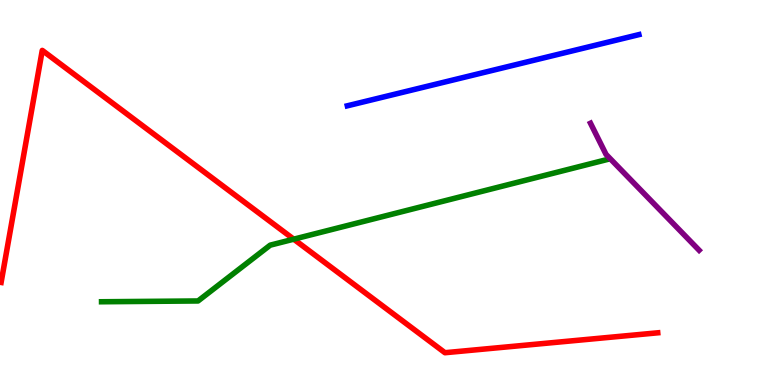[{'lines': ['blue', 'red'], 'intersections': []}, {'lines': ['green', 'red'], 'intersections': [{'x': 3.79, 'y': 3.79}]}, {'lines': ['purple', 'red'], 'intersections': []}, {'lines': ['blue', 'green'], 'intersections': []}, {'lines': ['blue', 'purple'], 'intersections': []}, {'lines': ['green', 'purple'], 'intersections': []}]